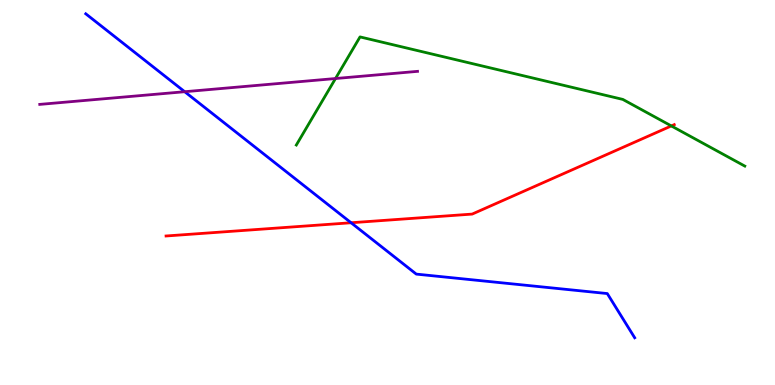[{'lines': ['blue', 'red'], 'intersections': [{'x': 4.53, 'y': 4.21}]}, {'lines': ['green', 'red'], 'intersections': [{'x': 8.66, 'y': 6.73}]}, {'lines': ['purple', 'red'], 'intersections': []}, {'lines': ['blue', 'green'], 'intersections': []}, {'lines': ['blue', 'purple'], 'intersections': [{'x': 2.38, 'y': 7.62}]}, {'lines': ['green', 'purple'], 'intersections': [{'x': 4.33, 'y': 7.96}]}]